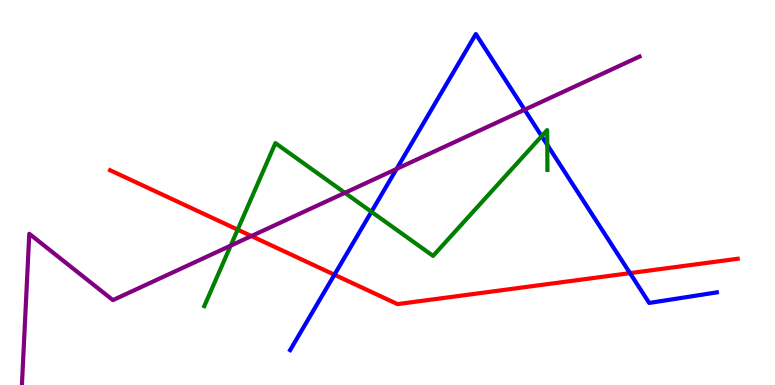[{'lines': ['blue', 'red'], 'intersections': [{'x': 4.32, 'y': 2.86}, {'x': 8.13, 'y': 2.91}]}, {'lines': ['green', 'red'], 'intersections': [{'x': 3.07, 'y': 4.04}]}, {'lines': ['purple', 'red'], 'intersections': [{'x': 3.24, 'y': 3.87}]}, {'lines': ['blue', 'green'], 'intersections': [{'x': 4.79, 'y': 4.5}, {'x': 6.99, 'y': 6.46}, {'x': 7.06, 'y': 6.24}]}, {'lines': ['blue', 'purple'], 'intersections': [{'x': 5.12, 'y': 5.61}, {'x': 6.77, 'y': 7.15}]}, {'lines': ['green', 'purple'], 'intersections': [{'x': 2.98, 'y': 3.62}, {'x': 4.45, 'y': 4.99}]}]